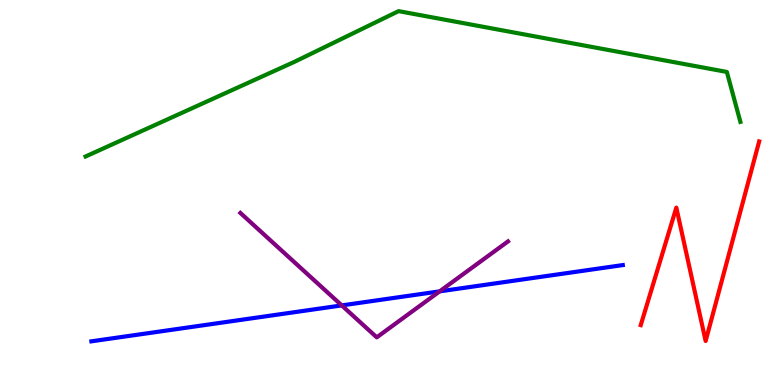[{'lines': ['blue', 'red'], 'intersections': []}, {'lines': ['green', 'red'], 'intersections': []}, {'lines': ['purple', 'red'], 'intersections': []}, {'lines': ['blue', 'green'], 'intersections': []}, {'lines': ['blue', 'purple'], 'intersections': [{'x': 4.41, 'y': 2.07}, {'x': 5.67, 'y': 2.43}]}, {'lines': ['green', 'purple'], 'intersections': []}]